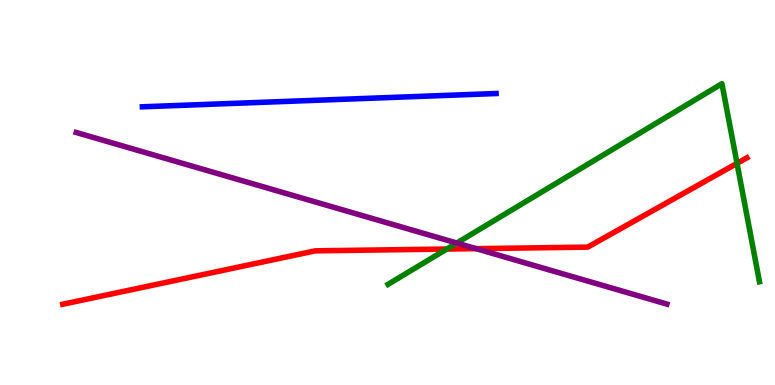[{'lines': ['blue', 'red'], 'intersections': []}, {'lines': ['green', 'red'], 'intersections': [{'x': 5.76, 'y': 3.53}, {'x': 9.51, 'y': 5.76}]}, {'lines': ['purple', 'red'], 'intersections': [{'x': 6.14, 'y': 3.54}]}, {'lines': ['blue', 'green'], 'intersections': []}, {'lines': ['blue', 'purple'], 'intersections': []}, {'lines': ['green', 'purple'], 'intersections': [{'x': 5.89, 'y': 3.69}]}]